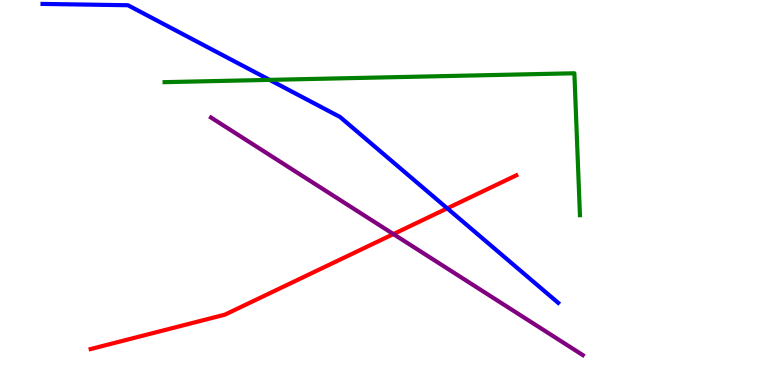[{'lines': ['blue', 'red'], 'intersections': [{'x': 5.77, 'y': 4.59}]}, {'lines': ['green', 'red'], 'intersections': []}, {'lines': ['purple', 'red'], 'intersections': [{'x': 5.08, 'y': 3.92}]}, {'lines': ['blue', 'green'], 'intersections': [{'x': 3.48, 'y': 7.93}]}, {'lines': ['blue', 'purple'], 'intersections': []}, {'lines': ['green', 'purple'], 'intersections': []}]